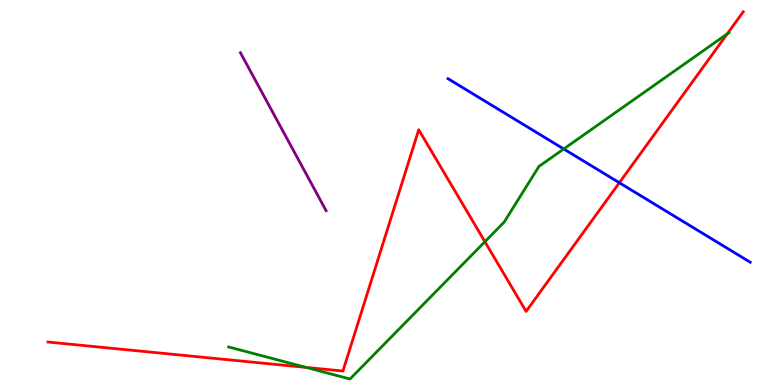[{'lines': ['blue', 'red'], 'intersections': [{'x': 7.99, 'y': 5.25}]}, {'lines': ['green', 'red'], 'intersections': [{'x': 3.95, 'y': 0.457}, {'x': 6.26, 'y': 3.72}, {'x': 9.38, 'y': 9.12}]}, {'lines': ['purple', 'red'], 'intersections': []}, {'lines': ['blue', 'green'], 'intersections': [{'x': 7.27, 'y': 6.13}]}, {'lines': ['blue', 'purple'], 'intersections': []}, {'lines': ['green', 'purple'], 'intersections': []}]